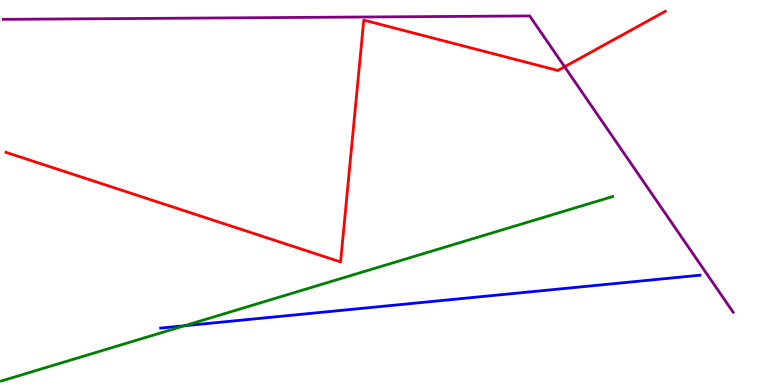[{'lines': ['blue', 'red'], 'intersections': []}, {'lines': ['green', 'red'], 'intersections': []}, {'lines': ['purple', 'red'], 'intersections': [{'x': 7.29, 'y': 8.27}]}, {'lines': ['blue', 'green'], 'intersections': [{'x': 2.38, 'y': 1.54}]}, {'lines': ['blue', 'purple'], 'intersections': []}, {'lines': ['green', 'purple'], 'intersections': []}]